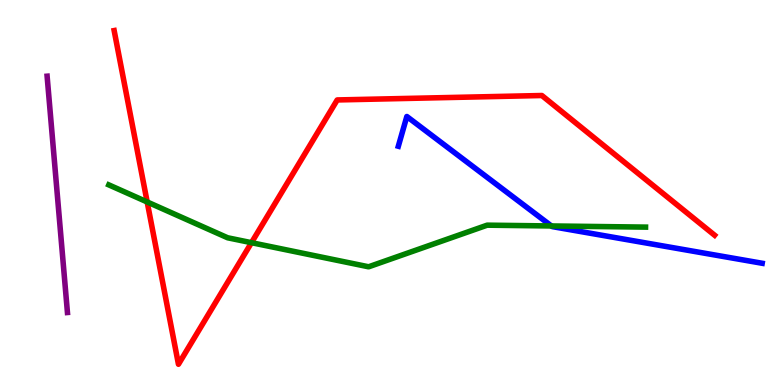[{'lines': ['blue', 'red'], 'intersections': []}, {'lines': ['green', 'red'], 'intersections': [{'x': 1.9, 'y': 4.75}, {'x': 3.24, 'y': 3.7}]}, {'lines': ['purple', 'red'], 'intersections': []}, {'lines': ['blue', 'green'], 'intersections': [{'x': 7.11, 'y': 4.13}]}, {'lines': ['blue', 'purple'], 'intersections': []}, {'lines': ['green', 'purple'], 'intersections': []}]